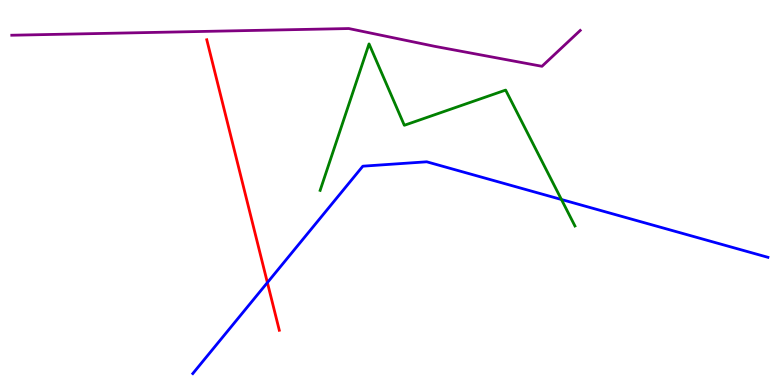[{'lines': ['blue', 'red'], 'intersections': [{'x': 3.45, 'y': 2.66}]}, {'lines': ['green', 'red'], 'intersections': []}, {'lines': ['purple', 'red'], 'intersections': []}, {'lines': ['blue', 'green'], 'intersections': [{'x': 7.24, 'y': 4.82}]}, {'lines': ['blue', 'purple'], 'intersections': []}, {'lines': ['green', 'purple'], 'intersections': []}]